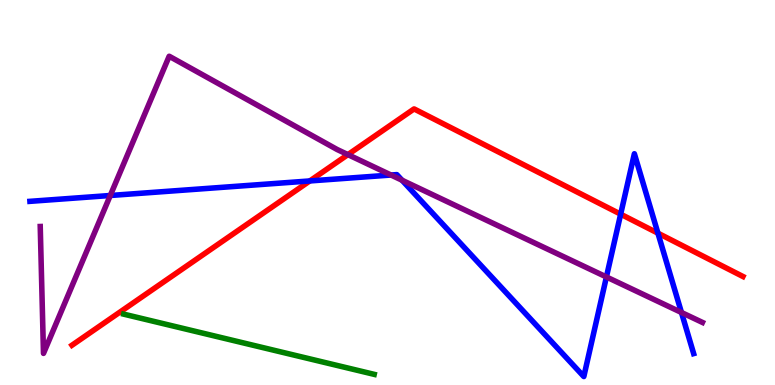[{'lines': ['blue', 'red'], 'intersections': [{'x': 4.0, 'y': 5.3}, {'x': 8.01, 'y': 4.44}, {'x': 8.49, 'y': 3.94}]}, {'lines': ['green', 'red'], 'intersections': []}, {'lines': ['purple', 'red'], 'intersections': [{'x': 4.49, 'y': 5.98}]}, {'lines': ['blue', 'green'], 'intersections': []}, {'lines': ['blue', 'purple'], 'intersections': [{'x': 1.42, 'y': 4.92}, {'x': 5.05, 'y': 5.45}, {'x': 5.19, 'y': 5.32}, {'x': 7.82, 'y': 2.81}, {'x': 8.79, 'y': 1.88}]}, {'lines': ['green', 'purple'], 'intersections': []}]